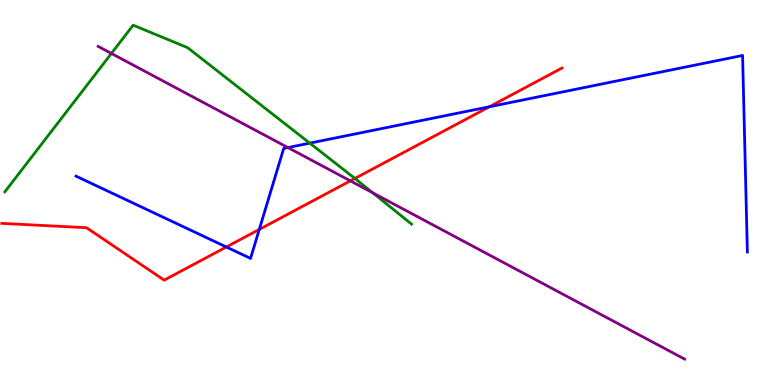[{'lines': ['blue', 'red'], 'intersections': [{'x': 2.92, 'y': 3.58}, {'x': 3.35, 'y': 4.04}, {'x': 6.31, 'y': 7.23}]}, {'lines': ['green', 'red'], 'intersections': [{'x': 4.58, 'y': 5.37}]}, {'lines': ['purple', 'red'], 'intersections': [{'x': 4.52, 'y': 5.3}]}, {'lines': ['blue', 'green'], 'intersections': [{'x': 4.0, 'y': 6.28}]}, {'lines': ['blue', 'purple'], 'intersections': [{'x': 3.72, 'y': 6.17}]}, {'lines': ['green', 'purple'], 'intersections': [{'x': 1.44, 'y': 8.61}, {'x': 4.81, 'y': 4.99}]}]